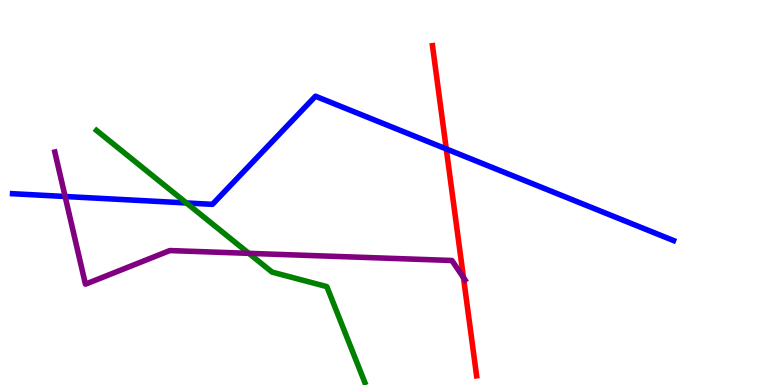[{'lines': ['blue', 'red'], 'intersections': [{'x': 5.76, 'y': 6.13}]}, {'lines': ['green', 'red'], 'intersections': []}, {'lines': ['purple', 'red'], 'intersections': [{'x': 5.98, 'y': 2.79}]}, {'lines': ['blue', 'green'], 'intersections': [{'x': 2.41, 'y': 4.73}]}, {'lines': ['blue', 'purple'], 'intersections': [{'x': 0.84, 'y': 4.9}]}, {'lines': ['green', 'purple'], 'intersections': [{'x': 3.21, 'y': 3.42}]}]